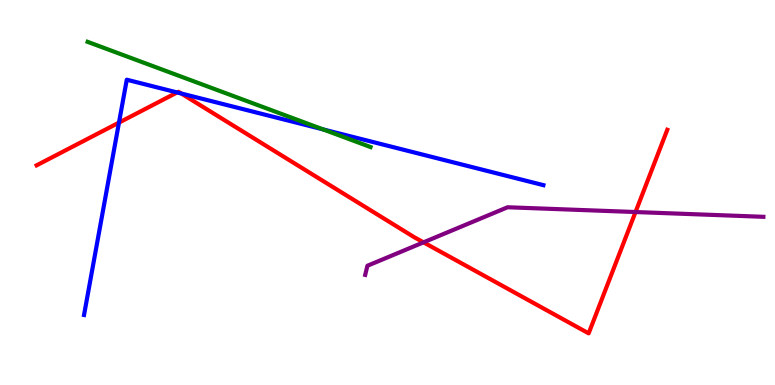[{'lines': ['blue', 'red'], 'intersections': [{'x': 1.54, 'y': 6.82}, {'x': 2.29, 'y': 7.6}, {'x': 2.34, 'y': 7.57}]}, {'lines': ['green', 'red'], 'intersections': []}, {'lines': ['purple', 'red'], 'intersections': [{'x': 5.46, 'y': 3.71}, {'x': 8.2, 'y': 4.49}]}, {'lines': ['blue', 'green'], 'intersections': [{'x': 4.17, 'y': 6.64}]}, {'lines': ['blue', 'purple'], 'intersections': []}, {'lines': ['green', 'purple'], 'intersections': []}]